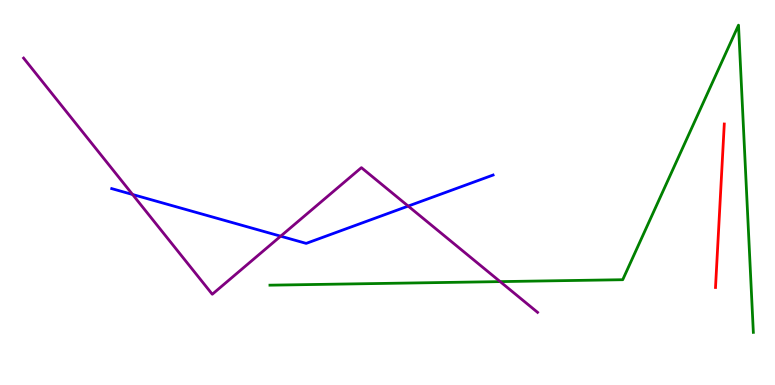[{'lines': ['blue', 'red'], 'intersections': []}, {'lines': ['green', 'red'], 'intersections': []}, {'lines': ['purple', 'red'], 'intersections': []}, {'lines': ['blue', 'green'], 'intersections': []}, {'lines': ['blue', 'purple'], 'intersections': [{'x': 1.71, 'y': 4.95}, {'x': 3.62, 'y': 3.86}, {'x': 5.27, 'y': 4.65}]}, {'lines': ['green', 'purple'], 'intersections': [{'x': 6.45, 'y': 2.69}]}]